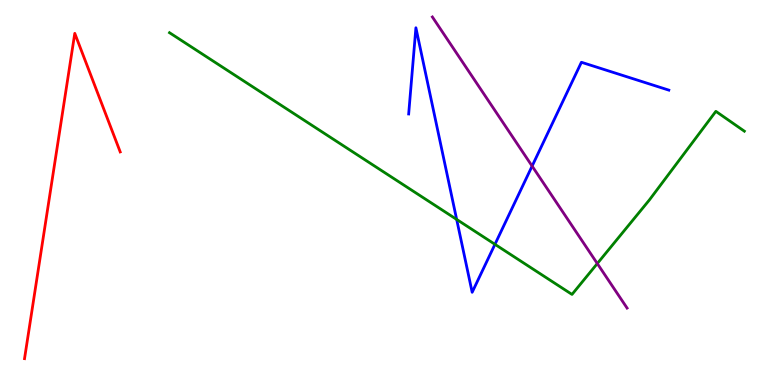[{'lines': ['blue', 'red'], 'intersections': []}, {'lines': ['green', 'red'], 'intersections': []}, {'lines': ['purple', 'red'], 'intersections': []}, {'lines': ['blue', 'green'], 'intersections': [{'x': 5.89, 'y': 4.3}, {'x': 6.39, 'y': 3.65}]}, {'lines': ['blue', 'purple'], 'intersections': [{'x': 6.87, 'y': 5.69}]}, {'lines': ['green', 'purple'], 'intersections': [{'x': 7.71, 'y': 3.15}]}]